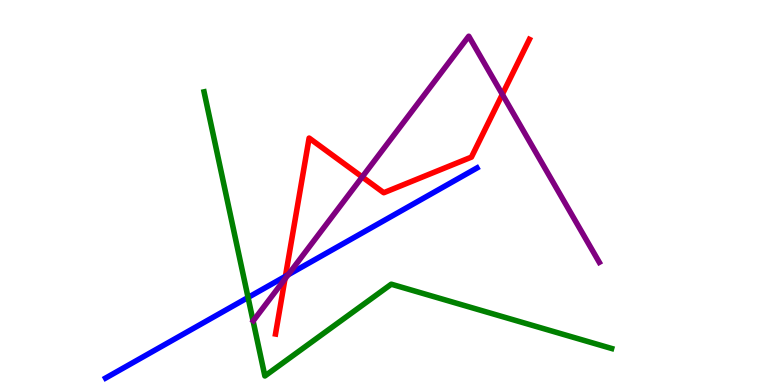[{'lines': ['blue', 'red'], 'intersections': [{'x': 3.68, 'y': 2.82}]}, {'lines': ['green', 'red'], 'intersections': []}, {'lines': ['purple', 'red'], 'intersections': [{'x': 3.68, 'y': 2.75}, {'x': 4.67, 'y': 5.4}, {'x': 6.48, 'y': 7.55}]}, {'lines': ['blue', 'green'], 'intersections': [{'x': 3.2, 'y': 2.27}]}, {'lines': ['blue', 'purple'], 'intersections': [{'x': 3.72, 'y': 2.86}]}, {'lines': ['green', 'purple'], 'intersections': []}]